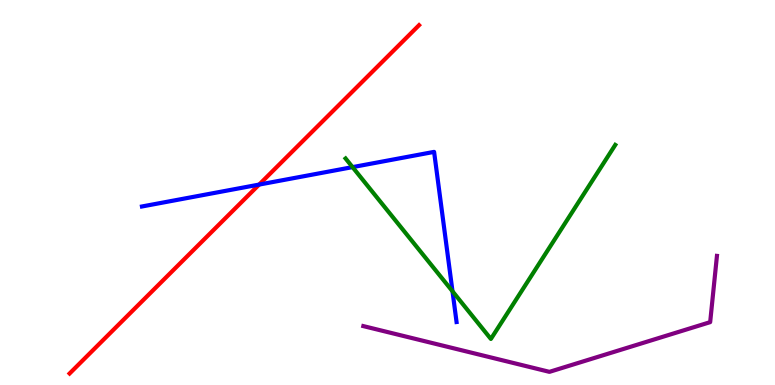[{'lines': ['blue', 'red'], 'intersections': [{'x': 3.34, 'y': 5.21}]}, {'lines': ['green', 'red'], 'intersections': []}, {'lines': ['purple', 'red'], 'intersections': []}, {'lines': ['blue', 'green'], 'intersections': [{'x': 4.55, 'y': 5.66}, {'x': 5.84, 'y': 2.43}]}, {'lines': ['blue', 'purple'], 'intersections': []}, {'lines': ['green', 'purple'], 'intersections': []}]